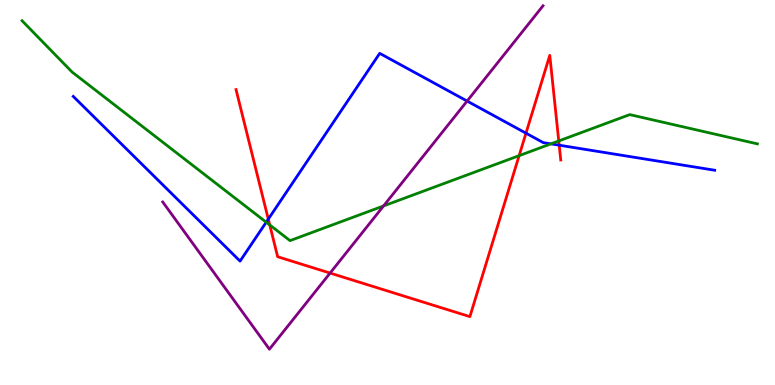[{'lines': ['blue', 'red'], 'intersections': [{'x': 3.46, 'y': 4.31}, {'x': 6.79, 'y': 6.54}, {'x': 7.22, 'y': 6.23}]}, {'lines': ['green', 'red'], 'intersections': [{'x': 3.48, 'y': 4.16}, {'x': 6.7, 'y': 5.96}, {'x': 7.21, 'y': 6.34}]}, {'lines': ['purple', 'red'], 'intersections': [{'x': 4.26, 'y': 2.91}]}, {'lines': ['blue', 'green'], 'intersections': [{'x': 3.44, 'y': 4.23}, {'x': 7.11, 'y': 6.26}]}, {'lines': ['blue', 'purple'], 'intersections': [{'x': 6.03, 'y': 7.38}]}, {'lines': ['green', 'purple'], 'intersections': [{'x': 4.95, 'y': 4.65}]}]